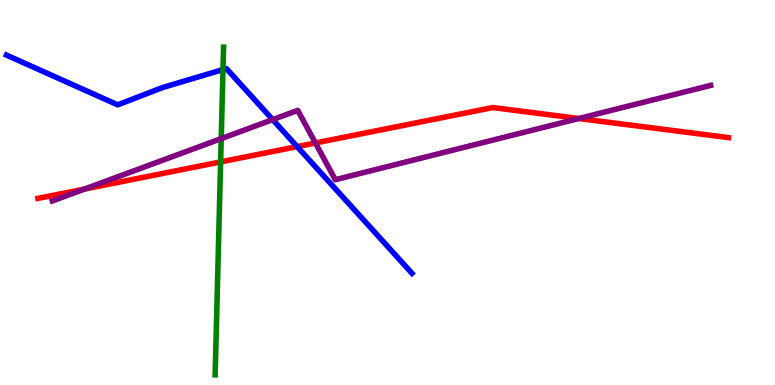[{'lines': ['blue', 'red'], 'intersections': [{'x': 3.83, 'y': 6.19}]}, {'lines': ['green', 'red'], 'intersections': [{'x': 2.85, 'y': 5.79}]}, {'lines': ['purple', 'red'], 'intersections': [{'x': 1.09, 'y': 5.09}, {'x': 4.07, 'y': 6.29}, {'x': 7.47, 'y': 6.92}]}, {'lines': ['blue', 'green'], 'intersections': [{'x': 2.88, 'y': 8.19}]}, {'lines': ['blue', 'purple'], 'intersections': [{'x': 3.52, 'y': 6.89}]}, {'lines': ['green', 'purple'], 'intersections': [{'x': 2.85, 'y': 6.4}]}]